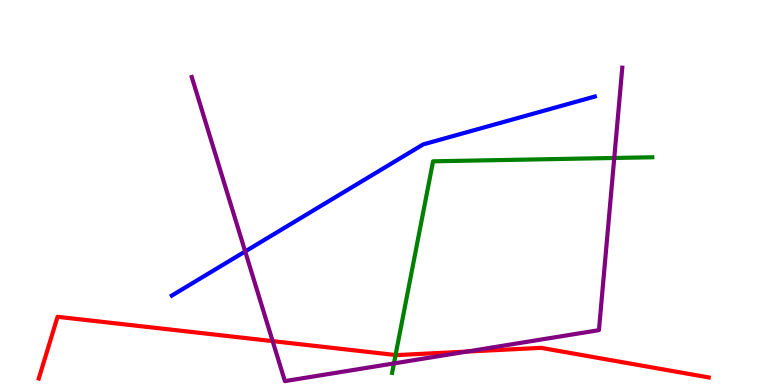[{'lines': ['blue', 'red'], 'intersections': []}, {'lines': ['green', 'red'], 'intersections': [{'x': 5.1, 'y': 0.779}]}, {'lines': ['purple', 'red'], 'intersections': [{'x': 3.52, 'y': 1.14}, {'x': 6.03, 'y': 0.868}]}, {'lines': ['blue', 'green'], 'intersections': []}, {'lines': ['blue', 'purple'], 'intersections': [{'x': 3.16, 'y': 3.47}]}, {'lines': ['green', 'purple'], 'intersections': [{'x': 5.08, 'y': 0.561}, {'x': 7.93, 'y': 5.9}]}]